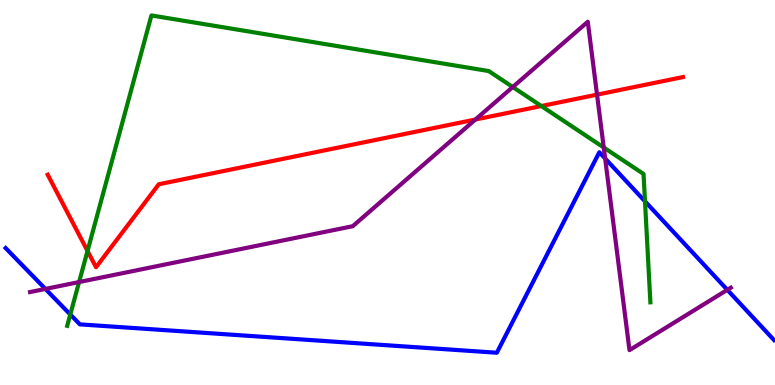[{'lines': ['blue', 'red'], 'intersections': []}, {'lines': ['green', 'red'], 'intersections': [{'x': 1.13, 'y': 3.48}, {'x': 6.99, 'y': 7.25}]}, {'lines': ['purple', 'red'], 'intersections': [{'x': 6.13, 'y': 6.9}, {'x': 7.7, 'y': 7.54}]}, {'lines': ['blue', 'green'], 'intersections': [{'x': 0.907, 'y': 1.83}, {'x': 8.32, 'y': 4.77}]}, {'lines': ['blue', 'purple'], 'intersections': [{'x': 0.586, 'y': 2.5}, {'x': 7.81, 'y': 5.88}, {'x': 9.38, 'y': 2.47}]}, {'lines': ['green', 'purple'], 'intersections': [{'x': 1.02, 'y': 2.67}, {'x': 6.62, 'y': 7.74}, {'x': 7.79, 'y': 6.17}]}]